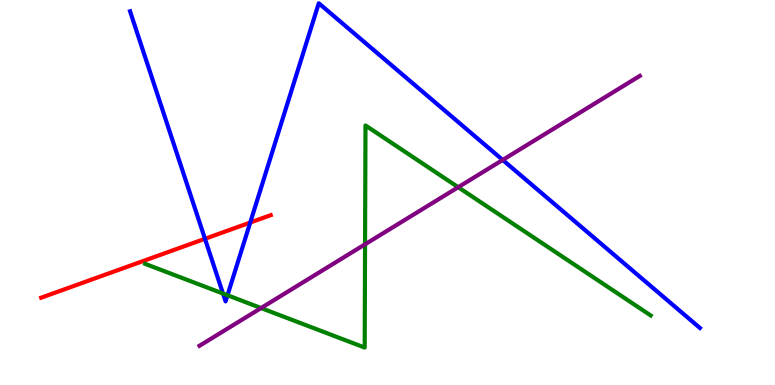[{'lines': ['blue', 'red'], 'intersections': [{'x': 2.64, 'y': 3.8}, {'x': 3.23, 'y': 4.22}]}, {'lines': ['green', 'red'], 'intersections': []}, {'lines': ['purple', 'red'], 'intersections': []}, {'lines': ['blue', 'green'], 'intersections': [{'x': 2.88, 'y': 2.38}, {'x': 2.94, 'y': 2.33}]}, {'lines': ['blue', 'purple'], 'intersections': [{'x': 6.49, 'y': 5.85}]}, {'lines': ['green', 'purple'], 'intersections': [{'x': 3.37, 'y': 2.0}, {'x': 4.71, 'y': 3.65}, {'x': 5.91, 'y': 5.14}]}]